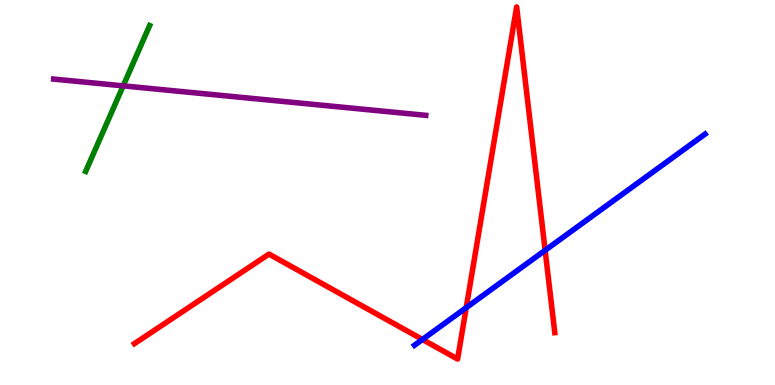[{'lines': ['blue', 'red'], 'intersections': [{'x': 5.45, 'y': 1.18}, {'x': 6.02, 'y': 2.01}, {'x': 7.03, 'y': 3.5}]}, {'lines': ['green', 'red'], 'intersections': []}, {'lines': ['purple', 'red'], 'intersections': []}, {'lines': ['blue', 'green'], 'intersections': []}, {'lines': ['blue', 'purple'], 'intersections': []}, {'lines': ['green', 'purple'], 'intersections': [{'x': 1.59, 'y': 7.77}]}]